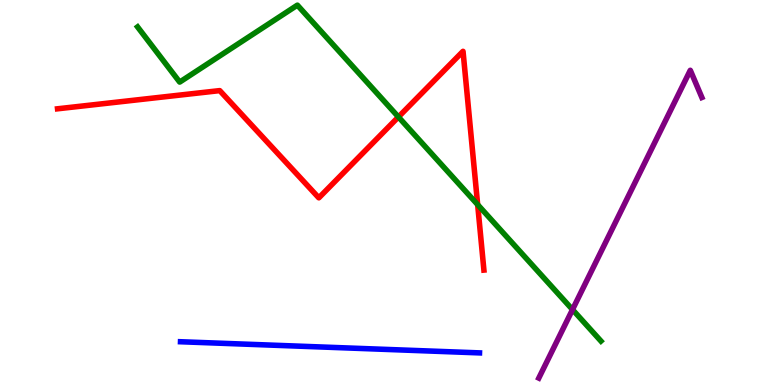[{'lines': ['blue', 'red'], 'intersections': []}, {'lines': ['green', 'red'], 'intersections': [{'x': 5.14, 'y': 6.96}, {'x': 6.16, 'y': 4.68}]}, {'lines': ['purple', 'red'], 'intersections': []}, {'lines': ['blue', 'green'], 'intersections': []}, {'lines': ['blue', 'purple'], 'intersections': []}, {'lines': ['green', 'purple'], 'intersections': [{'x': 7.39, 'y': 1.96}]}]